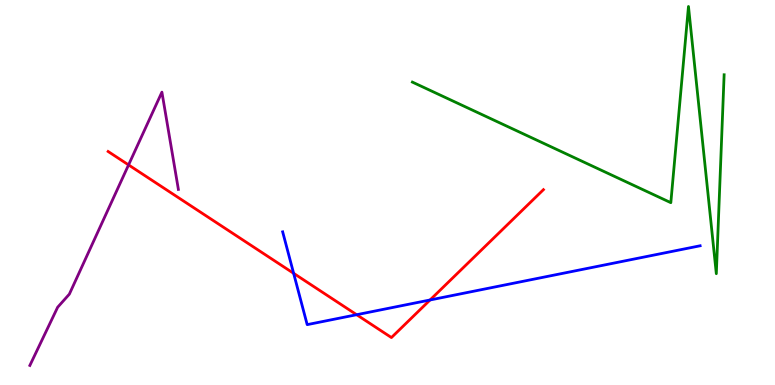[{'lines': ['blue', 'red'], 'intersections': [{'x': 3.79, 'y': 2.9}, {'x': 4.6, 'y': 1.83}, {'x': 5.55, 'y': 2.21}]}, {'lines': ['green', 'red'], 'intersections': []}, {'lines': ['purple', 'red'], 'intersections': [{'x': 1.66, 'y': 5.72}]}, {'lines': ['blue', 'green'], 'intersections': []}, {'lines': ['blue', 'purple'], 'intersections': []}, {'lines': ['green', 'purple'], 'intersections': []}]